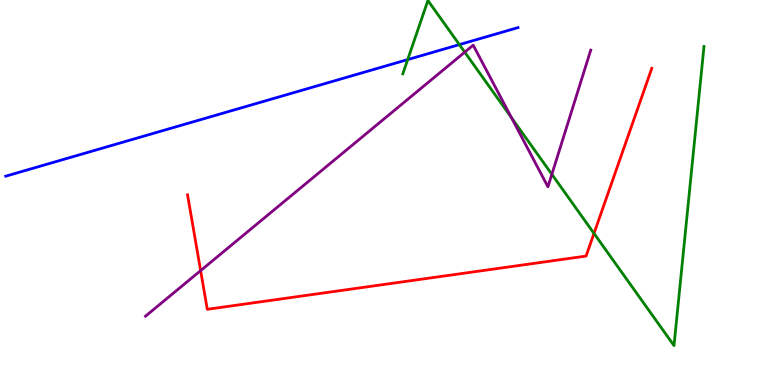[{'lines': ['blue', 'red'], 'intersections': []}, {'lines': ['green', 'red'], 'intersections': [{'x': 7.66, 'y': 3.94}]}, {'lines': ['purple', 'red'], 'intersections': [{'x': 2.59, 'y': 2.97}]}, {'lines': ['blue', 'green'], 'intersections': [{'x': 5.26, 'y': 8.45}, {'x': 5.93, 'y': 8.84}]}, {'lines': ['blue', 'purple'], 'intersections': []}, {'lines': ['green', 'purple'], 'intersections': [{'x': 6.0, 'y': 8.65}, {'x': 6.6, 'y': 6.94}, {'x': 7.12, 'y': 5.47}]}]